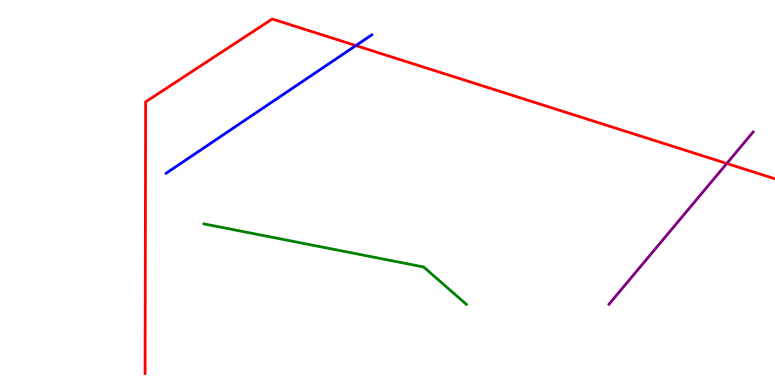[{'lines': ['blue', 'red'], 'intersections': [{'x': 4.59, 'y': 8.82}]}, {'lines': ['green', 'red'], 'intersections': []}, {'lines': ['purple', 'red'], 'intersections': [{'x': 9.38, 'y': 5.75}]}, {'lines': ['blue', 'green'], 'intersections': []}, {'lines': ['blue', 'purple'], 'intersections': []}, {'lines': ['green', 'purple'], 'intersections': []}]